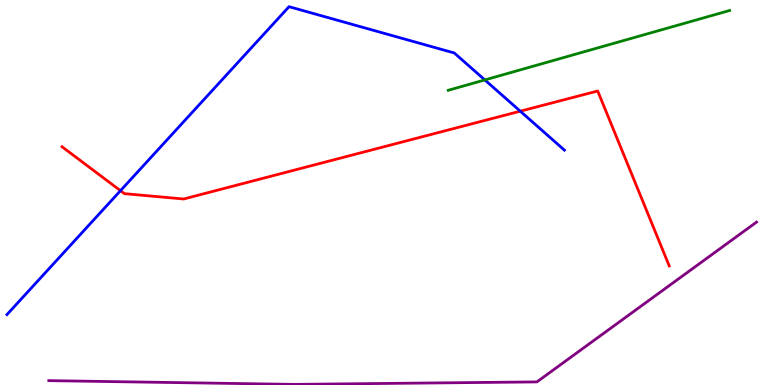[{'lines': ['blue', 'red'], 'intersections': [{'x': 1.55, 'y': 5.05}, {'x': 6.71, 'y': 7.11}]}, {'lines': ['green', 'red'], 'intersections': []}, {'lines': ['purple', 'red'], 'intersections': []}, {'lines': ['blue', 'green'], 'intersections': [{'x': 6.26, 'y': 7.92}]}, {'lines': ['blue', 'purple'], 'intersections': []}, {'lines': ['green', 'purple'], 'intersections': []}]